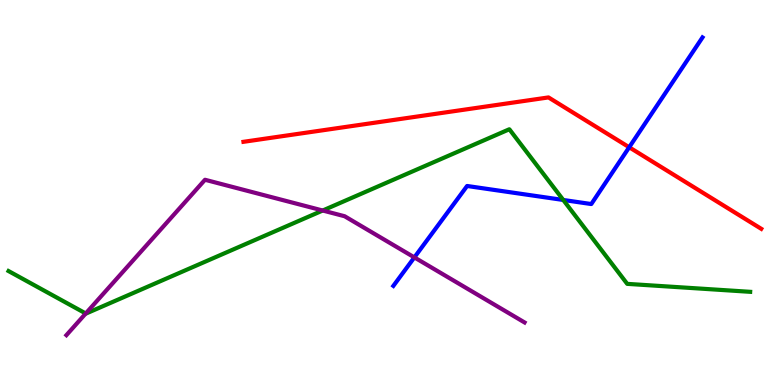[{'lines': ['blue', 'red'], 'intersections': [{'x': 8.12, 'y': 6.18}]}, {'lines': ['green', 'red'], 'intersections': []}, {'lines': ['purple', 'red'], 'intersections': []}, {'lines': ['blue', 'green'], 'intersections': [{'x': 7.27, 'y': 4.81}]}, {'lines': ['blue', 'purple'], 'intersections': [{'x': 5.35, 'y': 3.31}]}, {'lines': ['green', 'purple'], 'intersections': [{'x': 1.11, 'y': 1.86}, {'x': 4.16, 'y': 4.53}]}]